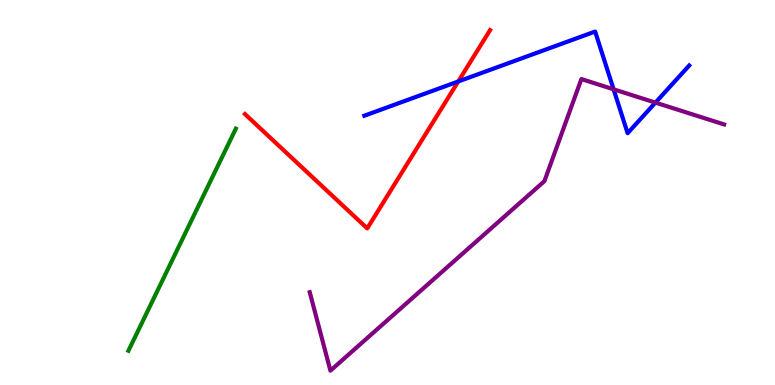[{'lines': ['blue', 'red'], 'intersections': [{'x': 5.91, 'y': 7.88}]}, {'lines': ['green', 'red'], 'intersections': []}, {'lines': ['purple', 'red'], 'intersections': []}, {'lines': ['blue', 'green'], 'intersections': []}, {'lines': ['blue', 'purple'], 'intersections': [{'x': 7.92, 'y': 7.68}, {'x': 8.46, 'y': 7.33}]}, {'lines': ['green', 'purple'], 'intersections': []}]